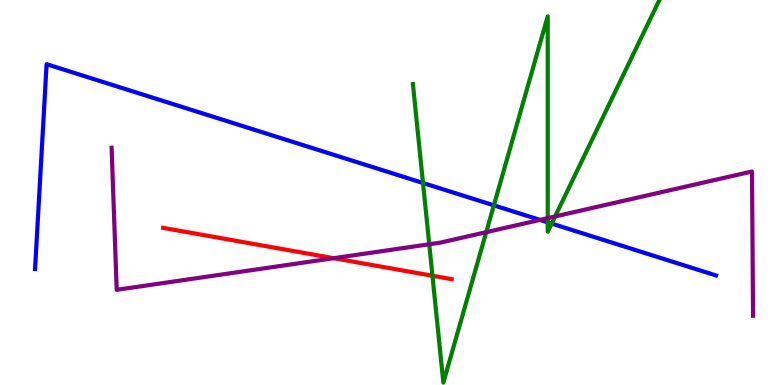[{'lines': ['blue', 'red'], 'intersections': []}, {'lines': ['green', 'red'], 'intersections': [{'x': 5.58, 'y': 2.84}]}, {'lines': ['purple', 'red'], 'intersections': [{'x': 4.31, 'y': 3.29}]}, {'lines': ['blue', 'green'], 'intersections': [{'x': 5.46, 'y': 5.25}, {'x': 6.37, 'y': 4.67}, {'x': 7.07, 'y': 4.22}, {'x': 7.12, 'y': 4.19}]}, {'lines': ['blue', 'purple'], 'intersections': [{'x': 6.97, 'y': 4.29}]}, {'lines': ['green', 'purple'], 'intersections': [{'x': 5.54, 'y': 3.66}, {'x': 6.27, 'y': 3.97}, {'x': 7.07, 'y': 4.33}, {'x': 7.16, 'y': 4.38}]}]